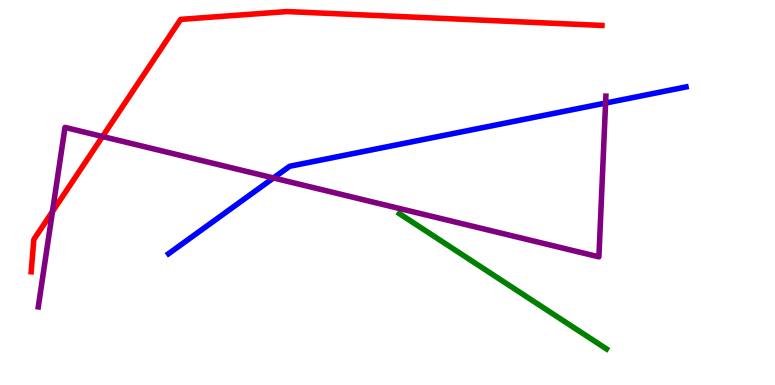[{'lines': ['blue', 'red'], 'intersections': []}, {'lines': ['green', 'red'], 'intersections': []}, {'lines': ['purple', 'red'], 'intersections': [{'x': 0.677, 'y': 4.5}, {'x': 1.32, 'y': 6.45}]}, {'lines': ['blue', 'green'], 'intersections': []}, {'lines': ['blue', 'purple'], 'intersections': [{'x': 3.53, 'y': 5.38}, {'x': 7.81, 'y': 7.32}]}, {'lines': ['green', 'purple'], 'intersections': []}]